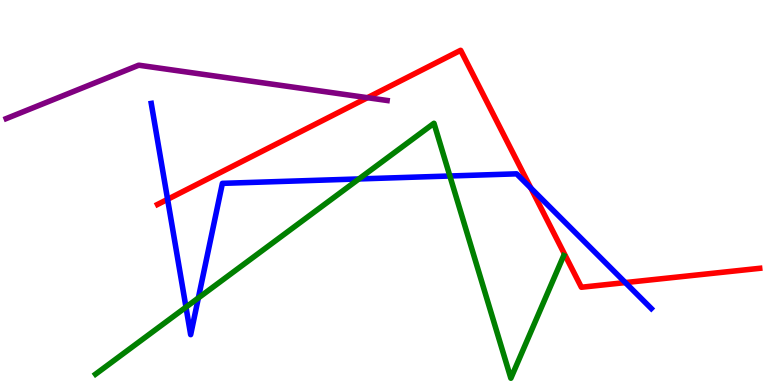[{'lines': ['blue', 'red'], 'intersections': [{'x': 2.16, 'y': 4.82}, {'x': 6.85, 'y': 5.11}, {'x': 8.07, 'y': 2.66}]}, {'lines': ['green', 'red'], 'intersections': []}, {'lines': ['purple', 'red'], 'intersections': [{'x': 4.74, 'y': 7.46}]}, {'lines': ['blue', 'green'], 'intersections': [{'x': 2.4, 'y': 2.02}, {'x': 2.56, 'y': 2.26}, {'x': 4.63, 'y': 5.35}, {'x': 5.8, 'y': 5.43}]}, {'lines': ['blue', 'purple'], 'intersections': []}, {'lines': ['green', 'purple'], 'intersections': []}]